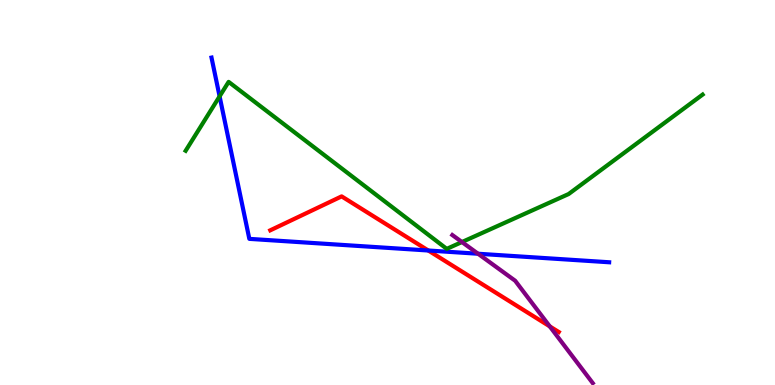[{'lines': ['blue', 'red'], 'intersections': [{'x': 5.53, 'y': 3.49}]}, {'lines': ['green', 'red'], 'intersections': []}, {'lines': ['purple', 'red'], 'intersections': [{'x': 7.09, 'y': 1.52}]}, {'lines': ['blue', 'green'], 'intersections': [{'x': 2.83, 'y': 7.5}]}, {'lines': ['blue', 'purple'], 'intersections': [{'x': 6.17, 'y': 3.41}]}, {'lines': ['green', 'purple'], 'intersections': [{'x': 5.96, 'y': 3.71}]}]